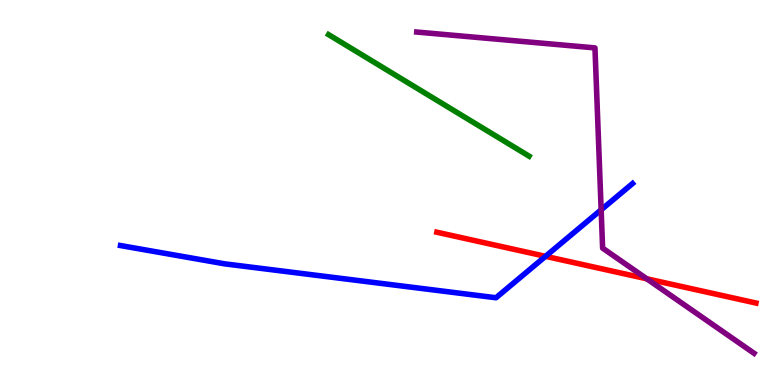[{'lines': ['blue', 'red'], 'intersections': [{'x': 7.04, 'y': 3.34}]}, {'lines': ['green', 'red'], 'intersections': []}, {'lines': ['purple', 'red'], 'intersections': [{'x': 8.35, 'y': 2.76}]}, {'lines': ['blue', 'green'], 'intersections': []}, {'lines': ['blue', 'purple'], 'intersections': [{'x': 7.76, 'y': 4.55}]}, {'lines': ['green', 'purple'], 'intersections': []}]